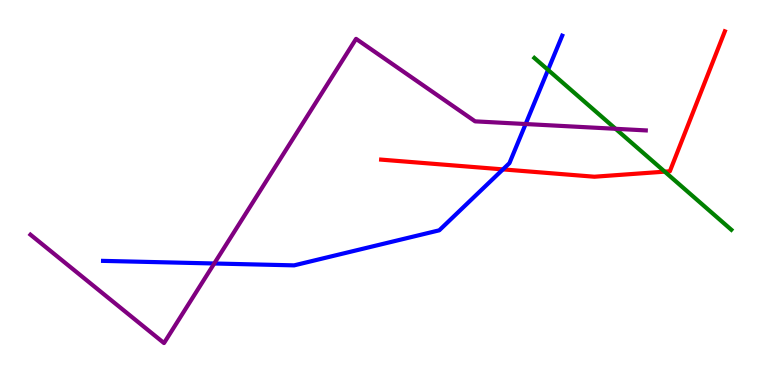[{'lines': ['blue', 'red'], 'intersections': [{'x': 6.49, 'y': 5.6}]}, {'lines': ['green', 'red'], 'intersections': [{'x': 8.58, 'y': 5.54}]}, {'lines': ['purple', 'red'], 'intersections': []}, {'lines': ['blue', 'green'], 'intersections': [{'x': 7.07, 'y': 8.18}]}, {'lines': ['blue', 'purple'], 'intersections': [{'x': 2.76, 'y': 3.16}, {'x': 6.78, 'y': 6.78}]}, {'lines': ['green', 'purple'], 'intersections': [{'x': 7.94, 'y': 6.65}]}]